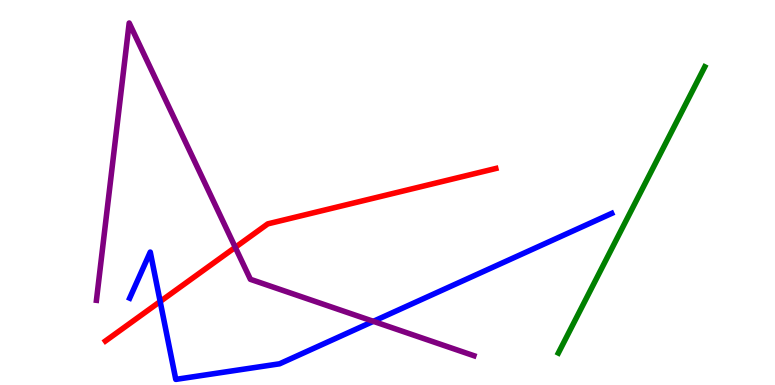[{'lines': ['blue', 'red'], 'intersections': [{'x': 2.07, 'y': 2.17}]}, {'lines': ['green', 'red'], 'intersections': []}, {'lines': ['purple', 'red'], 'intersections': [{'x': 3.04, 'y': 3.58}]}, {'lines': ['blue', 'green'], 'intersections': []}, {'lines': ['blue', 'purple'], 'intersections': [{'x': 4.82, 'y': 1.65}]}, {'lines': ['green', 'purple'], 'intersections': []}]